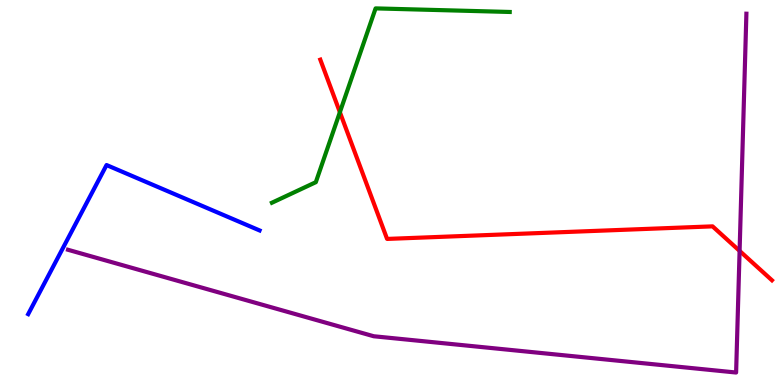[{'lines': ['blue', 'red'], 'intersections': []}, {'lines': ['green', 'red'], 'intersections': [{'x': 4.39, 'y': 7.09}]}, {'lines': ['purple', 'red'], 'intersections': [{'x': 9.54, 'y': 3.48}]}, {'lines': ['blue', 'green'], 'intersections': []}, {'lines': ['blue', 'purple'], 'intersections': []}, {'lines': ['green', 'purple'], 'intersections': []}]